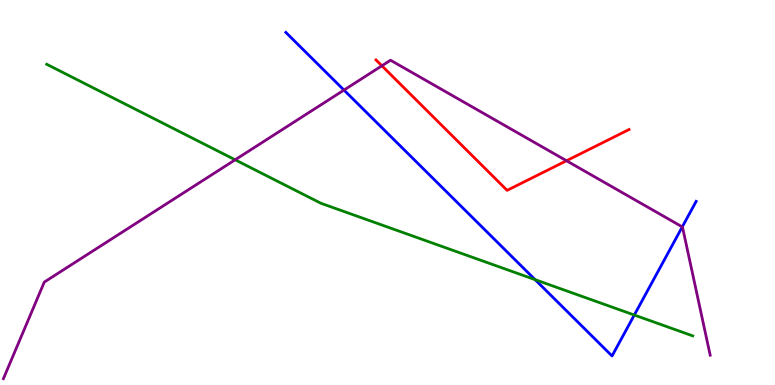[{'lines': ['blue', 'red'], 'intersections': []}, {'lines': ['green', 'red'], 'intersections': []}, {'lines': ['purple', 'red'], 'intersections': [{'x': 4.93, 'y': 8.29}, {'x': 7.31, 'y': 5.82}]}, {'lines': ['blue', 'green'], 'intersections': [{'x': 6.9, 'y': 2.74}, {'x': 8.18, 'y': 1.82}]}, {'lines': ['blue', 'purple'], 'intersections': [{'x': 4.44, 'y': 7.66}, {'x': 8.8, 'y': 4.11}]}, {'lines': ['green', 'purple'], 'intersections': [{'x': 3.03, 'y': 5.85}]}]